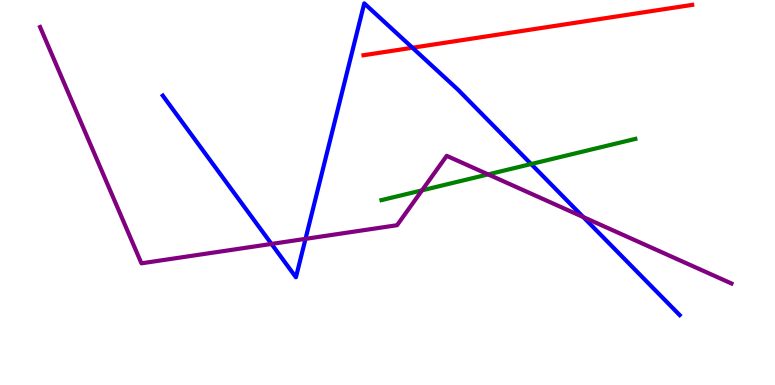[{'lines': ['blue', 'red'], 'intersections': [{'x': 5.32, 'y': 8.76}]}, {'lines': ['green', 'red'], 'intersections': []}, {'lines': ['purple', 'red'], 'intersections': []}, {'lines': ['blue', 'green'], 'intersections': [{'x': 6.85, 'y': 5.74}]}, {'lines': ['blue', 'purple'], 'intersections': [{'x': 3.5, 'y': 3.66}, {'x': 3.94, 'y': 3.8}, {'x': 7.53, 'y': 4.36}]}, {'lines': ['green', 'purple'], 'intersections': [{'x': 5.45, 'y': 5.06}, {'x': 6.3, 'y': 5.47}]}]